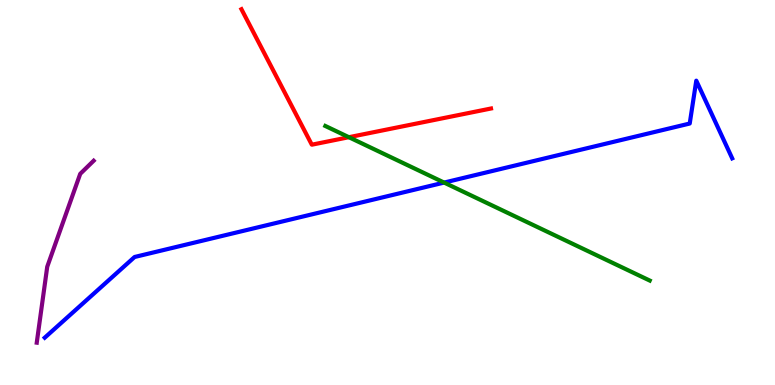[{'lines': ['blue', 'red'], 'intersections': []}, {'lines': ['green', 'red'], 'intersections': [{'x': 4.5, 'y': 6.44}]}, {'lines': ['purple', 'red'], 'intersections': []}, {'lines': ['blue', 'green'], 'intersections': [{'x': 5.73, 'y': 5.26}]}, {'lines': ['blue', 'purple'], 'intersections': []}, {'lines': ['green', 'purple'], 'intersections': []}]